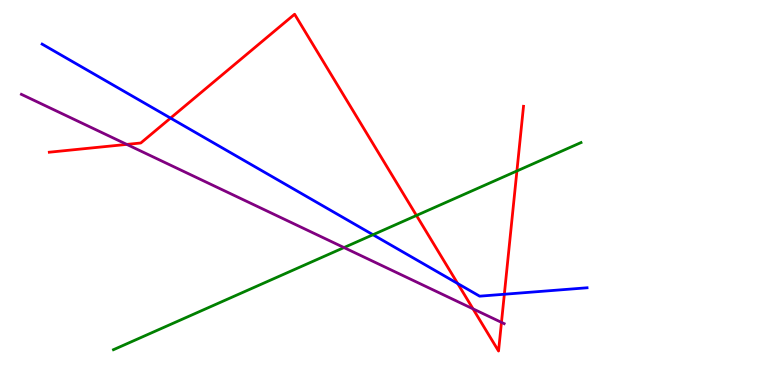[{'lines': ['blue', 'red'], 'intersections': [{'x': 2.2, 'y': 6.93}, {'x': 5.91, 'y': 2.64}, {'x': 6.51, 'y': 2.36}]}, {'lines': ['green', 'red'], 'intersections': [{'x': 5.37, 'y': 4.4}, {'x': 6.67, 'y': 5.56}]}, {'lines': ['purple', 'red'], 'intersections': [{'x': 1.64, 'y': 6.25}, {'x': 6.1, 'y': 1.98}, {'x': 6.47, 'y': 1.63}]}, {'lines': ['blue', 'green'], 'intersections': [{'x': 4.81, 'y': 3.9}]}, {'lines': ['blue', 'purple'], 'intersections': []}, {'lines': ['green', 'purple'], 'intersections': [{'x': 4.44, 'y': 3.57}]}]